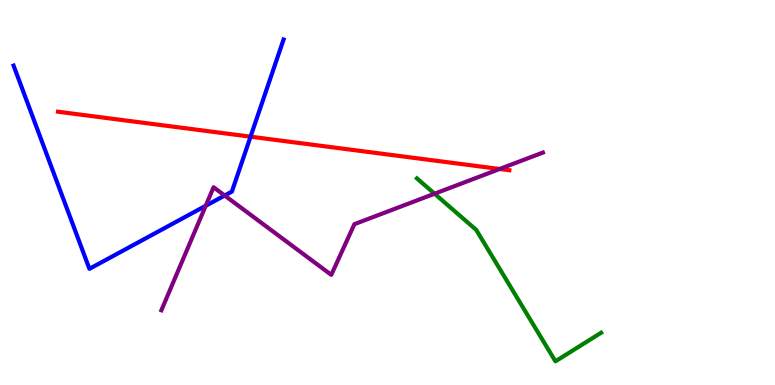[{'lines': ['blue', 'red'], 'intersections': [{'x': 3.23, 'y': 6.45}]}, {'lines': ['green', 'red'], 'intersections': []}, {'lines': ['purple', 'red'], 'intersections': [{'x': 6.45, 'y': 5.61}]}, {'lines': ['blue', 'green'], 'intersections': []}, {'lines': ['blue', 'purple'], 'intersections': [{'x': 2.65, 'y': 4.65}, {'x': 2.9, 'y': 4.92}]}, {'lines': ['green', 'purple'], 'intersections': [{'x': 5.61, 'y': 4.97}]}]